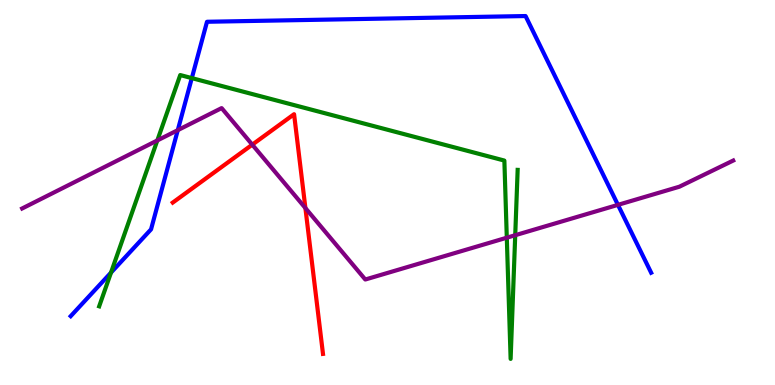[{'lines': ['blue', 'red'], 'intersections': []}, {'lines': ['green', 'red'], 'intersections': []}, {'lines': ['purple', 'red'], 'intersections': [{'x': 3.26, 'y': 6.24}, {'x': 3.94, 'y': 4.6}]}, {'lines': ['blue', 'green'], 'intersections': [{'x': 1.43, 'y': 2.92}, {'x': 2.48, 'y': 7.97}]}, {'lines': ['blue', 'purple'], 'intersections': [{'x': 2.29, 'y': 6.62}, {'x': 7.97, 'y': 4.68}]}, {'lines': ['green', 'purple'], 'intersections': [{'x': 2.03, 'y': 6.35}, {'x': 6.54, 'y': 3.83}, {'x': 6.65, 'y': 3.89}]}]